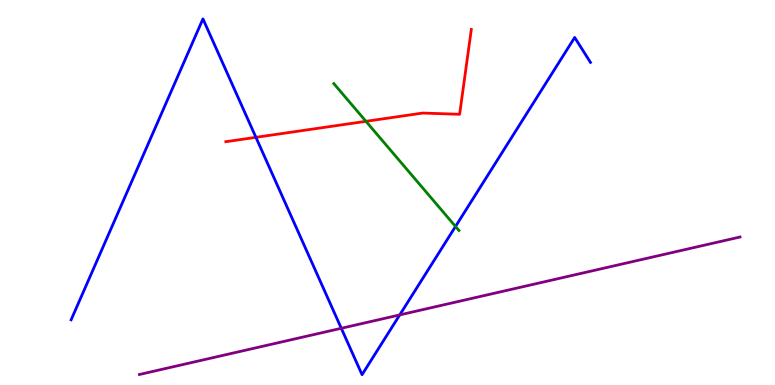[{'lines': ['blue', 'red'], 'intersections': [{'x': 3.3, 'y': 6.43}]}, {'lines': ['green', 'red'], 'intersections': [{'x': 4.72, 'y': 6.85}]}, {'lines': ['purple', 'red'], 'intersections': []}, {'lines': ['blue', 'green'], 'intersections': [{'x': 5.88, 'y': 4.12}]}, {'lines': ['blue', 'purple'], 'intersections': [{'x': 4.4, 'y': 1.47}, {'x': 5.16, 'y': 1.82}]}, {'lines': ['green', 'purple'], 'intersections': []}]